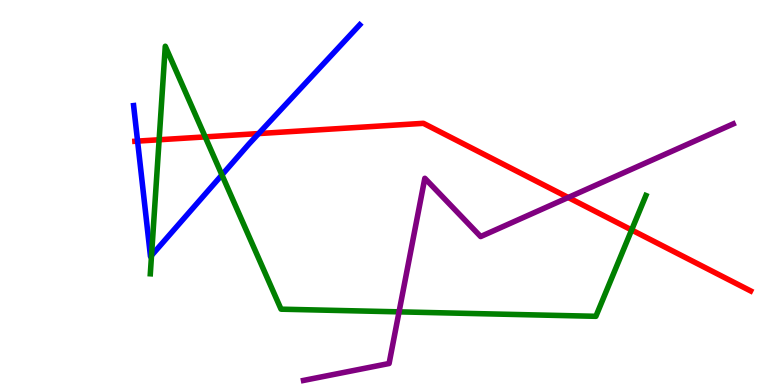[{'lines': ['blue', 'red'], 'intersections': [{'x': 1.78, 'y': 6.33}, {'x': 3.34, 'y': 6.53}]}, {'lines': ['green', 'red'], 'intersections': [{'x': 2.05, 'y': 6.37}, {'x': 2.65, 'y': 6.44}, {'x': 8.15, 'y': 4.03}]}, {'lines': ['purple', 'red'], 'intersections': [{'x': 7.33, 'y': 4.87}]}, {'lines': ['blue', 'green'], 'intersections': [{'x': 1.96, 'y': 3.36}, {'x': 2.86, 'y': 5.46}]}, {'lines': ['blue', 'purple'], 'intersections': []}, {'lines': ['green', 'purple'], 'intersections': [{'x': 5.15, 'y': 1.9}]}]